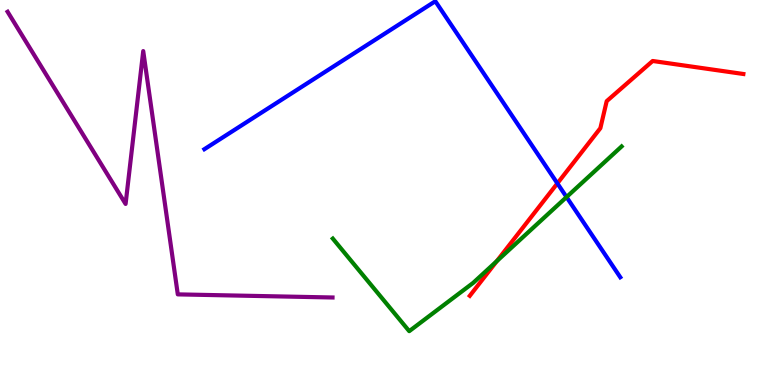[{'lines': ['blue', 'red'], 'intersections': [{'x': 7.19, 'y': 5.24}]}, {'lines': ['green', 'red'], 'intersections': [{'x': 6.41, 'y': 3.22}]}, {'lines': ['purple', 'red'], 'intersections': []}, {'lines': ['blue', 'green'], 'intersections': [{'x': 7.31, 'y': 4.88}]}, {'lines': ['blue', 'purple'], 'intersections': []}, {'lines': ['green', 'purple'], 'intersections': []}]